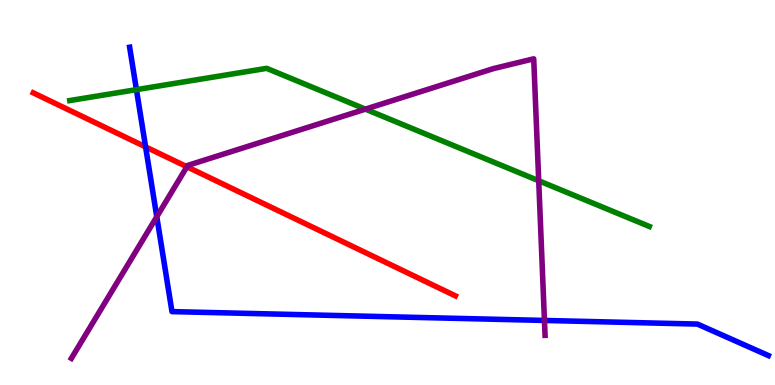[{'lines': ['blue', 'red'], 'intersections': [{'x': 1.88, 'y': 6.19}]}, {'lines': ['green', 'red'], 'intersections': []}, {'lines': ['purple', 'red'], 'intersections': [{'x': 2.41, 'y': 5.67}]}, {'lines': ['blue', 'green'], 'intersections': [{'x': 1.76, 'y': 7.67}]}, {'lines': ['blue', 'purple'], 'intersections': [{'x': 2.02, 'y': 4.37}, {'x': 7.03, 'y': 1.68}]}, {'lines': ['green', 'purple'], 'intersections': [{'x': 4.71, 'y': 7.17}, {'x': 6.95, 'y': 5.31}]}]